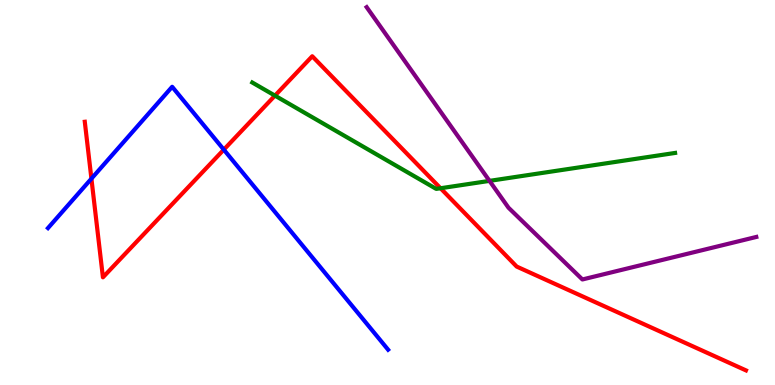[{'lines': ['blue', 'red'], 'intersections': [{'x': 1.18, 'y': 5.36}, {'x': 2.89, 'y': 6.11}]}, {'lines': ['green', 'red'], 'intersections': [{'x': 3.55, 'y': 7.52}, {'x': 5.68, 'y': 5.11}]}, {'lines': ['purple', 'red'], 'intersections': []}, {'lines': ['blue', 'green'], 'intersections': []}, {'lines': ['blue', 'purple'], 'intersections': []}, {'lines': ['green', 'purple'], 'intersections': [{'x': 6.32, 'y': 5.3}]}]